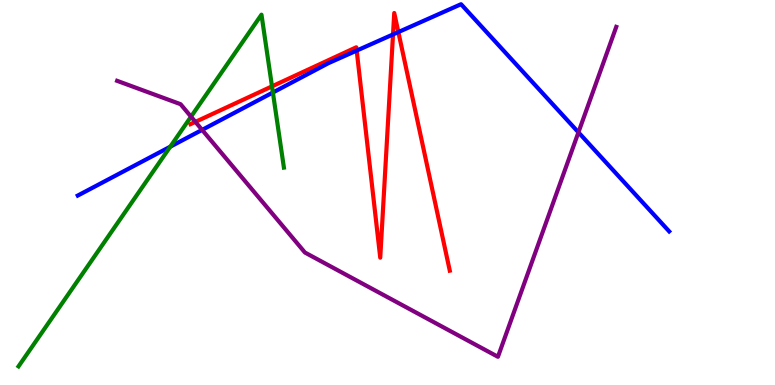[{'lines': ['blue', 'red'], 'intersections': [{'x': 4.6, 'y': 8.69}, {'x': 5.07, 'y': 9.11}, {'x': 5.14, 'y': 9.17}]}, {'lines': ['green', 'red'], 'intersections': [{'x': 3.51, 'y': 7.76}]}, {'lines': ['purple', 'red'], 'intersections': [{'x': 2.52, 'y': 6.83}]}, {'lines': ['blue', 'green'], 'intersections': [{'x': 2.2, 'y': 6.19}, {'x': 3.52, 'y': 7.6}]}, {'lines': ['blue', 'purple'], 'intersections': [{'x': 2.61, 'y': 6.63}, {'x': 7.46, 'y': 6.56}]}, {'lines': ['green', 'purple'], 'intersections': [{'x': 2.46, 'y': 6.97}]}]